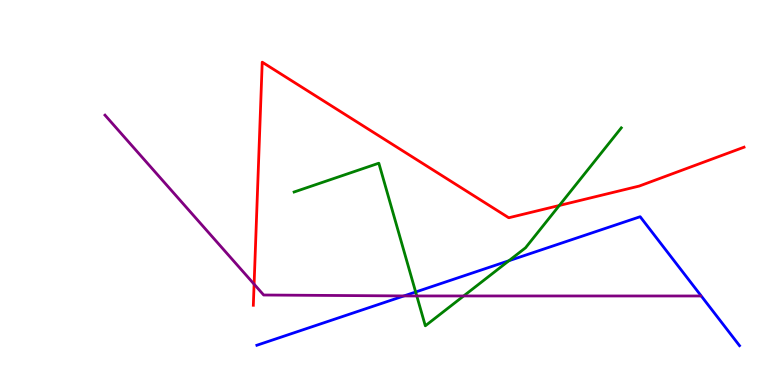[{'lines': ['blue', 'red'], 'intersections': []}, {'lines': ['green', 'red'], 'intersections': [{'x': 7.22, 'y': 4.66}]}, {'lines': ['purple', 'red'], 'intersections': [{'x': 3.28, 'y': 2.62}]}, {'lines': ['blue', 'green'], 'intersections': [{'x': 5.36, 'y': 2.42}, {'x': 6.57, 'y': 3.23}]}, {'lines': ['blue', 'purple'], 'intersections': [{'x': 5.21, 'y': 2.31}]}, {'lines': ['green', 'purple'], 'intersections': [{'x': 5.38, 'y': 2.31}, {'x': 5.98, 'y': 2.31}]}]